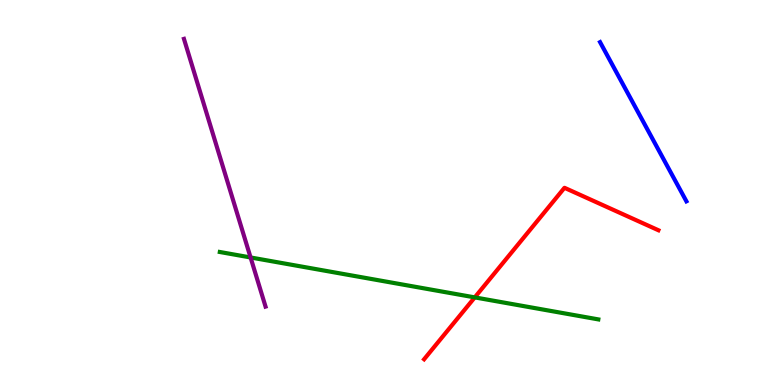[{'lines': ['blue', 'red'], 'intersections': []}, {'lines': ['green', 'red'], 'intersections': [{'x': 6.13, 'y': 2.28}]}, {'lines': ['purple', 'red'], 'intersections': []}, {'lines': ['blue', 'green'], 'intersections': []}, {'lines': ['blue', 'purple'], 'intersections': []}, {'lines': ['green', 'purple'], 'intersections': [{'x': 3.23, 'y': 3.31}]}]